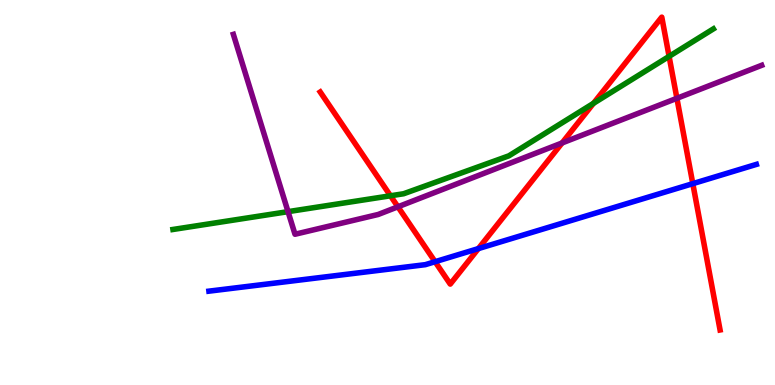[{'lines': ['blue', 'red'], 'intersections': [{'x': 5.61, 'y': 3.2}, {'x': 6.17, 'y': 3.54}, {'x': 8.94, 'y': 5.23}]}, {'lines': ['green', 'red'], 'intersections': [{'x': 5.04, 'y': 4.91}, {'x': 7.66, 'y': 7.32}, {'x': 8.63, 'y': 8.54}]}, {'lines': ['purple', 'red'], 'intersections': [{'x': 5.13, 'y': 4.63}, {'x': 7.25, 'y': 6.29}, {'x': 8.73, 'y': 7.45}]}, {'lines': ['blue', 'green'], 'intersections': []}, {'lines': ['blue', 'purple'], 'intersections': []}, {'lines': ['green', 'purple'], 'intersections': [{'x': 3.72, 'y': 4.5}]}]